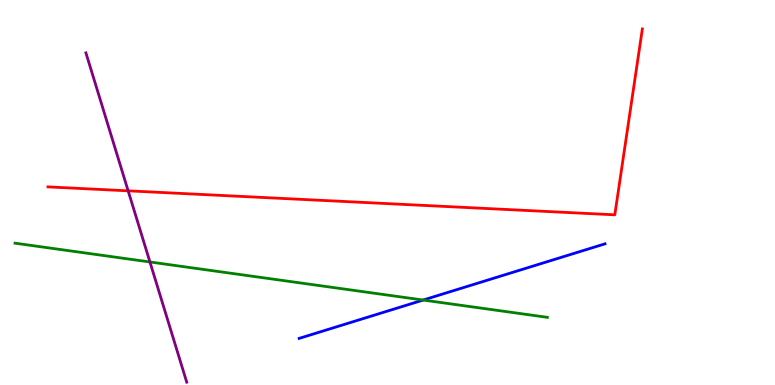[{'lines': ['blue', 'red'], 'intersections': []}, {'lines': ['green', 'red'], 'intersections': []}, {'lines': ['purple', 'red'], 'intersections': [{'x': 1.65, 'y': 5.04}]}, {'lines': ['blue', 'green'], 'intersections': [{'x': 5.46, 'y': 2.21}]}, {'lines': ['blue', 'purple'], 'intersections': []}, {'lines': ['green', 'purple'], 'intersections': [{'x': 1.93, 'y': 3.2}]}]